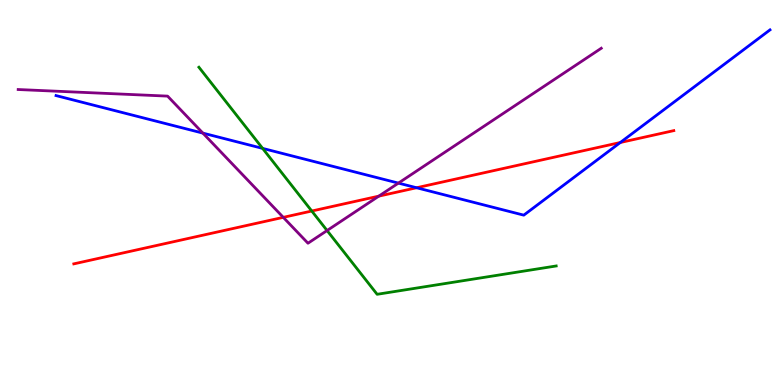[{'lines': ['blue', 'red'], 'intersections': [{'x': 5.38, 'y': 5.12}, {'x': 8.0, 'y': 6.3}]}, {'lines': ['green', 'red'], 'intersections': [{'x': 4.02, 'y': 4.52}]}, {'lines': ['purple', 'red'], 'intersections': [{'x': 3.66, 'y': 4.35}, {'x': 4.89, 'y': 4.91}]}, {'lines': ['blue', 'green'], 'intersections': [{'x': 3.39, 'y': 6.15}]}, {'lines': ['blue', 'purple'], 'intersections': [{'x': 2.62, 'y': 6.54}, {'x': 5.14, 'y': 5.24}]}, {'lines': ['green', 'purple'], 'intersections': [{'x': 4.22, 'y': 4.01}]}]